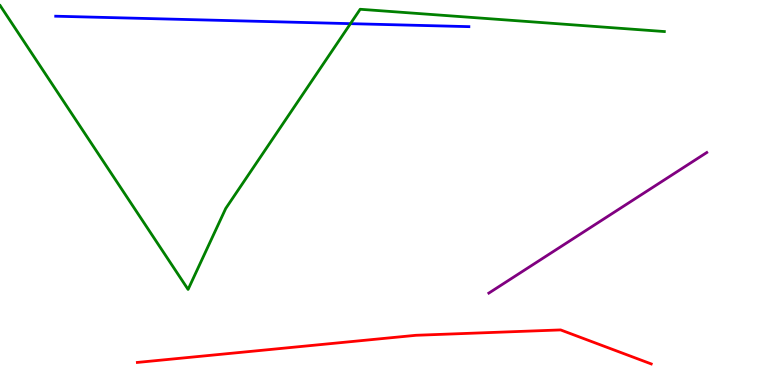[{'lines': ['blue', 'red'], 'intersections': []}, {'lines': ['green', 'red'], 'intersections': []}, {'lines': ['purple', 'red'], 'intersections': []}, {'lines': ['blue', 'green'], 'intersections': [{'x': 4.52, 'y': 9.39}]}, {'lines': ['blue', 'purple'], 'intersections': []}, {'lines': ['green', 'purple'], 'intersections': []}]